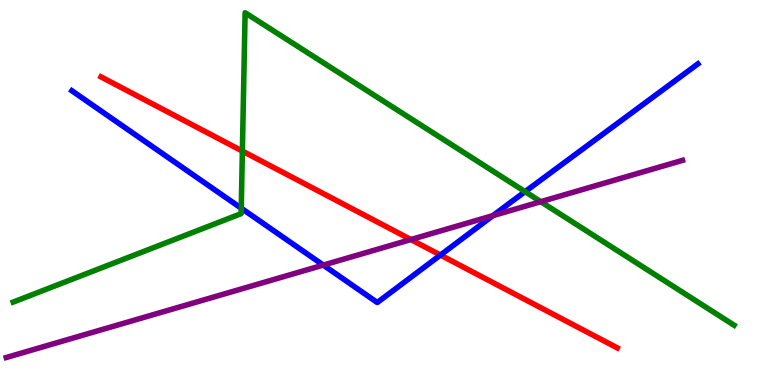[{'lines': ['blue', 'red'], 'intersections': [{'x': 5.68, 'y': 3.37}]}, {'lines': ['green', 'red'], 'intersections': [{'x': 3.13, 'y': 6.08}]}, {'lines': ['purple', 'red'], 'intersections': [{'x': 5.3, 'y': 3.78}]}, {'lines': ['blue', 'green'], 'intersections': [{'x': 3.11, 'y': 4.59}, {'x': 6.78, 'y': 5.02}]}, {'lines': ['blue', 'purple'], 'intersections': [{'x': 4.17, 'y': 3.11}, {'x': 6.36, 'y': 4.4}]}, {'lines': ['green', 'purple'], 'intersections': [{'x': 6.98, 'y': 4.76}]}]